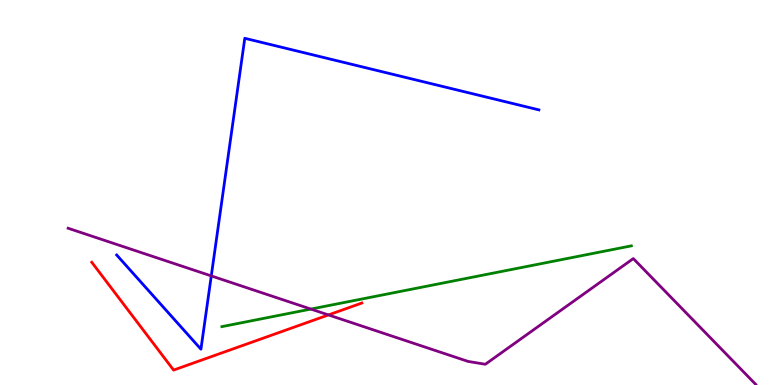[{'lines': ['blue', 'red'], 'intersections': []}, {'lines': ['green', 'red'], 'intersections': []}, {'lines': ['purple', 'red'], 'intersections': [{'x': 4.24, 'y': 1.82}]}, {'lines': ['blue', 'green'], 'intersections': []}, {'lines': ['blue', 'purple'], 'intersections': [{'x': 2.73, 'y': 2.83}]}, {'lines': ['green', 'purple'], 'intersections': [{'x': 4.01, 'y': 1.97}]}]